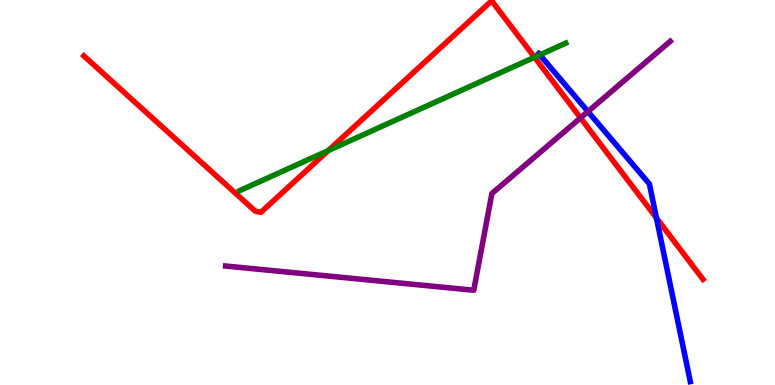[{'lines': ['blue', 'red'], 'intersections': [{'x': 8.47, 'y': 4.34}]}, {'lines': ['green', 'red'], 'intersections': [{'x': 4.24, 'y': 6.09}, {'x': 6.9, 'y': 8.51}]}, {'lines': ['purple', 'red'], 'intersections': [{'x': 7.49, 'y': 6.94}]}, {'lines': ['blue', 'green'], 'intersections': [{'x': 6.97, 'y': 8.58}]}, {'lines': ['blue', 'purple'], 'intersections': [{'x': 7.59, 'y': 7.1}]}, {'lines': ['green', 'purple'], 'intersections': []}]